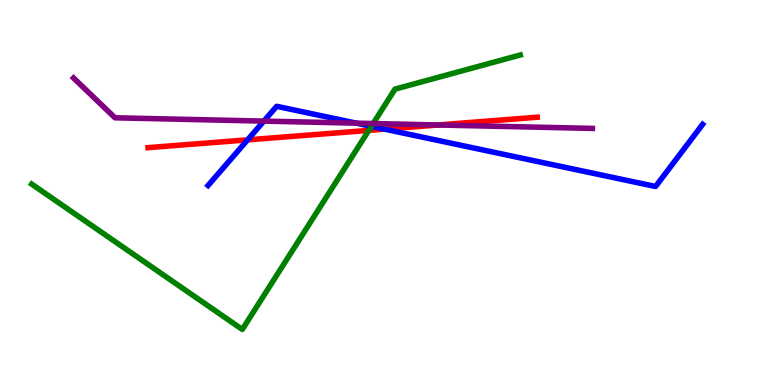[{'lines': ['blue', 'red'], 'intersections': [{'x': 3.19, 'y': 6.37}, {'x': 4.96, 'y': 6.65}]}, {'lines': ['green', 'red'], 'intersections': [{'x': 4.76, 'y': 6.61}]}, {'lines': ['purple', 'red'], 'intersections': [{'x': 5.65, 'y': 6.75}]}, {'lines': ['blue', 'green'], 'intersections': [{'x': 4.79, 'y': 6.72}]}, {'lines': ['blue', 'purple'], 'intersections': [{'x': 3.4, 'y': 6.85}, {'x': 4.6, 'y': 6.8}]}, {'lines': ['green', 'purple'], 'intersections': [{'x': 4.81, 'y': 6.79}]}]